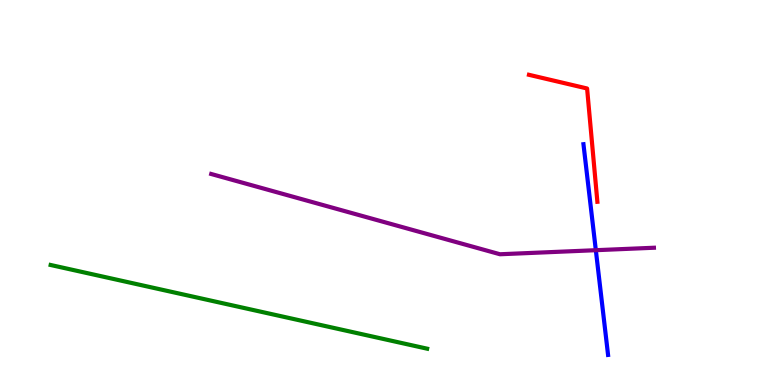[{'lines': ['blue', 'red'], 'intersections': []}, {'lines': ['green', 'red'], 'intersections': []}, {'lines': ['purple', 'red'], 'intersections': []}, {'lines': ['blue', 'green'], 'intersections': []}, {'lines': ['blue', 'purple'], 'intersections': [{'x': 7.69, 'y': 3.5}]}, {'lines': ['green', 'purple'], 'intersections': []}]